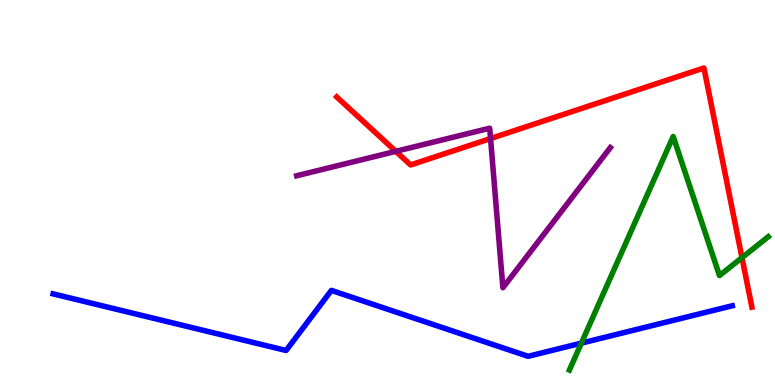[{'lines': ['blue', 'red'], 'intersections': []}, {'lines': ['green', 'red'], 'intersections': [{'x': 9.57, 'y': 3.31}]}, {'lines': ['purple', 'red'], 'intersections': [{'x': 5.11, 'y': 6.07}, {'x': 6.33, 'y': 6.4}]}, {'lines': ['blue', 'green'], 'intersections': [{'x': 7.5, 'y': 1.09}]}, {'lines': ['blue', 'purple'], 'intersections': []}, {'lines': ['green', 'purple'], 'intersections': []}]